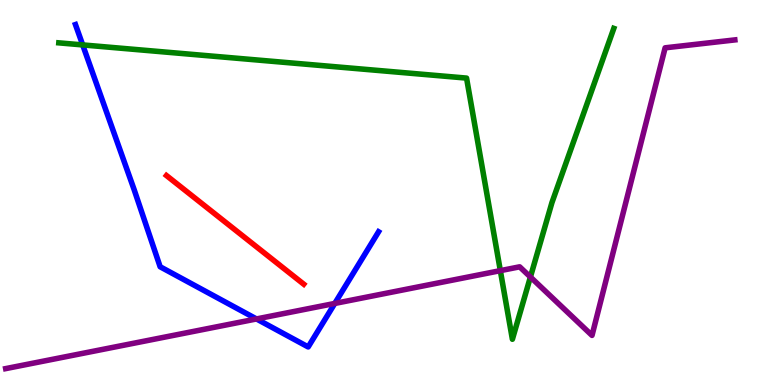[{'lines': ['blue', 'red'], 'intersections': []}, {'lines': ['green', 'red'], 'intersections': []}, {'lines': ['purple', 'red'], 'intersections': []}, {'lines': ['blue', 'green'], 'intersections': [{'x': 1.07, 'y': 8.83}]}, {'lines': ['blue', 'purple'], 'intersections': [{'x': 3.31, 'y': 1.72}, {'x': 4.32, 'y': 2.12}]}, {'lines': ['green', 'purple'], 'intersections': [{'x': 6.46, 'y': 2.97}, {'x': 6.84, 'y': 2.8}]}]